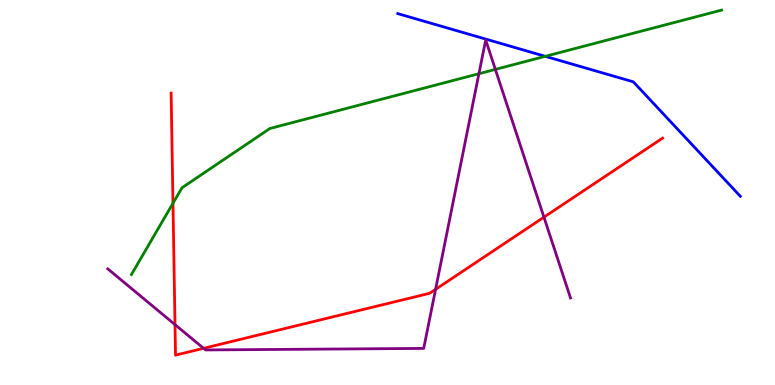[{'lines': ['blue', 'red'], 'intersections': []}, {'lines': ['green', 'red'], 'intersections': [{'x': 2.23, 'y': 4.72}]}, {'lines': ['purple', 'red'], 'intersections': [{'x': 2.26, 'y': 1.57}, {'x': 2.63, 'y': 0.953}, {'x': 5.62, 'y': 2.48}, {'x': 7.02, 'y': 4.36}]}, {'lines': ['blue', 'green'], 'intersections': [{'x': 7.04, 'y': 8.54}]}, {'lines': ['blue', 'purple'], 'intersections': []}, {'lines': ['green', 'purple'], 'intersections': [{'x': 6.18, 'y': 8.09}, {'x': 6.39, 'y': 8.2}]}]